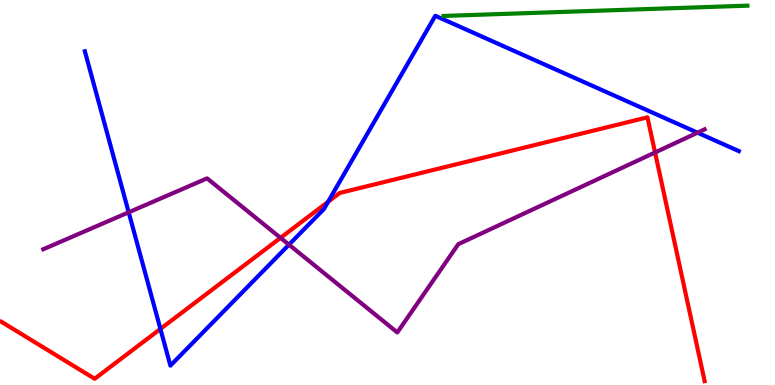[{'lines': ['blue', 'red'], 'intersections': [{'x': 2.07, 'y': 1.46}, {'x': 4.23, 'y': 4.76}]}, {'lines': ['green', 'red'], 'intersections': []}, {'lines': ['purple', 'red'], 'intersections': [{'x': 3.62, 'y': 3.82}, {'x': 8.45, 'y': 6.04}]}, {'lines': ['blue', 'green'], 'intersections': []}, {'lines': ['blue', 'purple'], 'intersections': [{'x': 1.66, 'y': 4.49}, {'x': 3.73, 'y': 3.64}, {'x': 9.0, 'y': 6.55}]}, {'lines': ['green', 'purple'], 'intersections': []}]